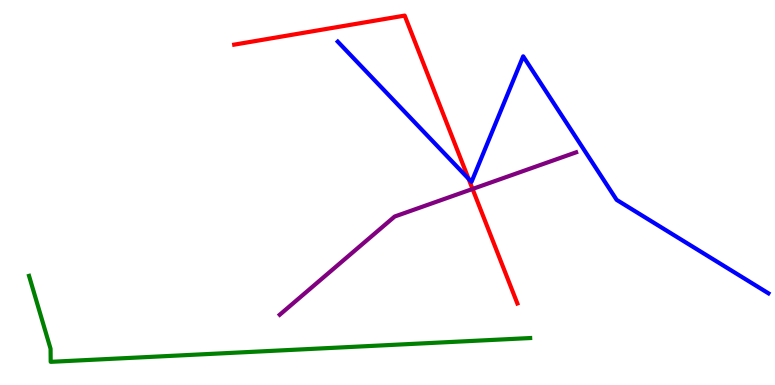[{'lines': ['blue', 'red'], 'intersections': [{'x': 6.05, 'y': 5.36}]}, {'lines': ['green', 'red'], 'intersections': []}, {'lines': ['purple', 'red'], 'intersections': [{'x': 6.1, 'y': 5.09}]}, {'lines': ['blue', 'green'], 'intersections': []}, {'lines': ['blue', 'purple'], 'intersections': []}, {'lines': ['green', 'purple'], 'intersections': []}]